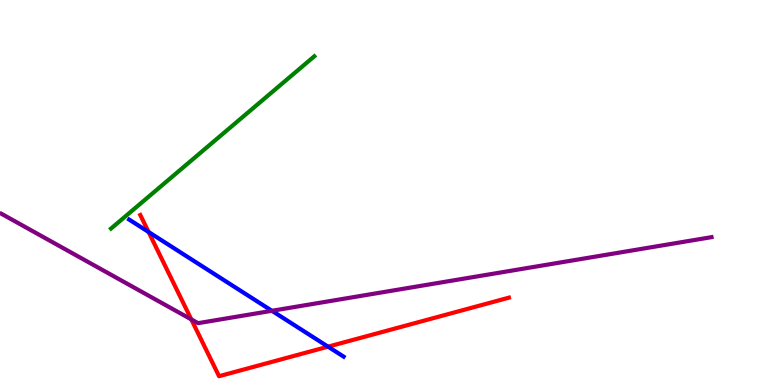[{'lines': ['blue', 'red'], 'intersections': [{'x': 1.92, 'y': 3.97}, {'x': 4.23, 'y': 0.996}]}, {'lines': ['green', 'red'], 'intersections': []}, {'lines': ['purple', 'red'], 'intersections': [{'x': 2.47, 'y': 1.7}]}, {'lines': ['blue', 'green'], 'intersections': []}, {'lines': ['blue', 'purple'], 'intersections': [{'x': 3.51, 'y': 1.93}]}, {'lines': ['green', 'purple'], 'intersections': []}]